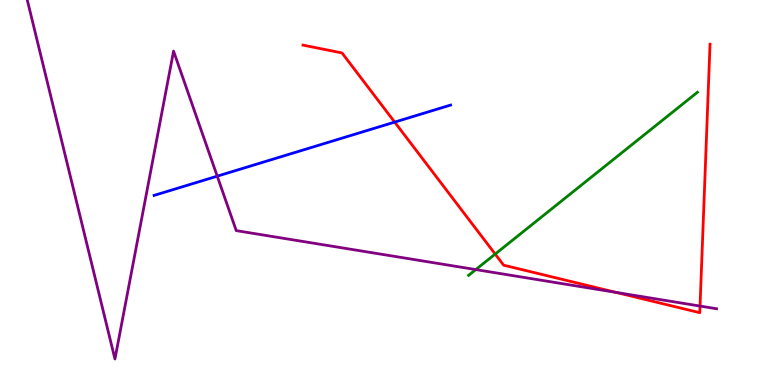[{'lines': ['blue', 'red'], 'intersections': [{'x': 5.09, 'y': 6.83}]}, {'lines': ['green', 'red'], 'intersections': [{'x': 6.39, 'y': 3.4}]}, {'lines': ['purple', 'red'], 'intersections': [{'x': 7.95, 'y': 2.41}, {'x': 9.03, 'y': 2.05}]}, {'lines': ['blue', 'green'], 'intersections': []}, {'lines': ['blue', 'purple'], 'intersections': [{'x': 2.8, 'y': 5.42}]}, {'lines': ['green', 'purple'], 'intersections': [{'x': 6.14, 'y': 3.0}]}]